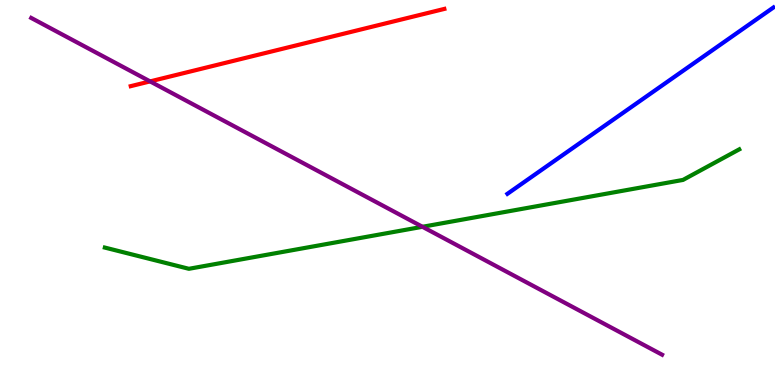[{'lines': ['blue', 'red'], 'intersections': []}, {'lines': ['green', 'red'], 'intersections': []}, {'lines': ['purple', 'red'], 'intersections': [{'x': 1.94, 'y': 7.89}]}, {'lines': ['blue', 'green'], 'intersections': []}, {'lines': ['blue', 'purple'], 'intersections': []}, {'lines': ['green', 'purple'], 'intersections': [{'x': 5.45, 'y': 4.11}]}]